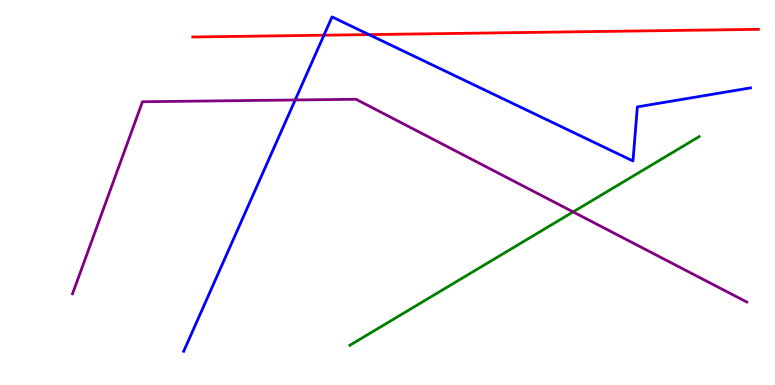[{'lines': ['blue', 'red'], 'intersections': [{'x': 4.18, 'y': 9.09}, {'x': 4.76, 'y': 9.1}]}, {'lines': ['green', 'red'], 'intersections': []}, {'lines': ['purple', 'red'], 'intersections': []}, {'lines': ['blue', 'green'], 'intersections': []}, {'lines': ['blue', 'purple'], 'intersections': [{'x': 3.81, 'y': 7.4}]}, {'lines': ['green', 'purple'], 'intersections': [{'x': 7.4, 'y': 4.5}]}]